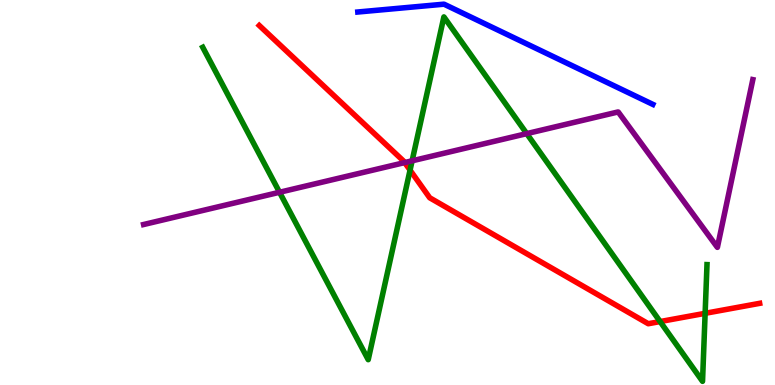[{'lines': ['blue', 'red'], 'intersections': []}, {'lines': ['green', 'red'], 'intersections': [{'x': 5.29, 'y': 5.58}, {'x': 8.52, 'y': 1.65}, {'x': 9.1, 'y': 1.86}]}, {'lines': ['purple', 'red'], 'intersections': [{'x': 5.22, 'y': 5.78}]}, {'lines': ['blue', 'green'], 'intersections': []}, {'lines': ['blue', 'purple'], 'intersections': []}, {'lines': ['green', 'purple'], 'intersections': [{'x': 3.61, 'y': 5.01}, {'x': 5.32, 'y': 5.82}, {'x': 6.8, 'y': 6.53}]}]